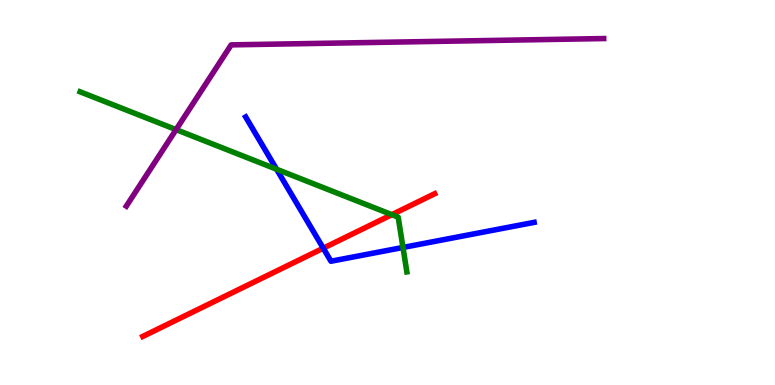[{'lines': ['blue', 'red'], 'intersections': [{'x': 4.17, 'y': 3.55}]}, {'lines': ['green', 'red'], 'intersections': [{'x': 5.06, 'y': 4.42}]}, {'lines': ['purple', 'red'], 'intersections': []}, {'lines': ['blue', 'green'], 'intersections': [{'x': 3.57, 'y': 5.6}, {'x': 5.2, 'y': 3.57}]}, {'lines': ['blue', 'purple'], 'intersections': []}, {'lines': ['green', 'purple'], 'intersections': [{'x': 2.27, 'y': 6.63}]}]